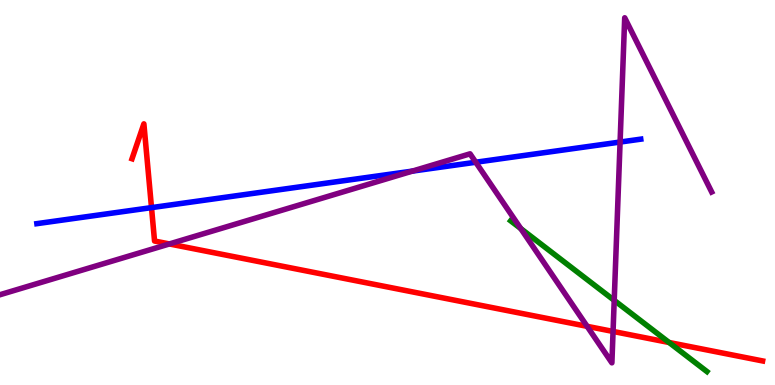[{'lines': ['blue', 'red'], 'intersections': [{'x': 1.95, 'y': 4.61}]}, {'lines': ['green', 'red'], 'intersections': [{'x': 8.63, 'y': 1.1}]}, {'lines': ['purple', 'red'], 'intersections': [{'x': 2.19, 'y': 3.66}, {'x': 7.58, 'y': 1.52}, {'x': 7.91, 'y': 1.39}]}, {'lines': ['blue', 'green'], 'intersections': []}, {'lines': ['blue', 'purple'], 'intersections': [{'x': 5.32, 'y': 5.56}, {'x': 6.14, 'y': 5.79}, {'x': 8.0, 'y': 6.31}]}, {'lines': ['green', 'purple'], 'intersections': [{'x': 6.72, 'y': 4.06}, {'x': 7.93, 'y': 2.2}]}]